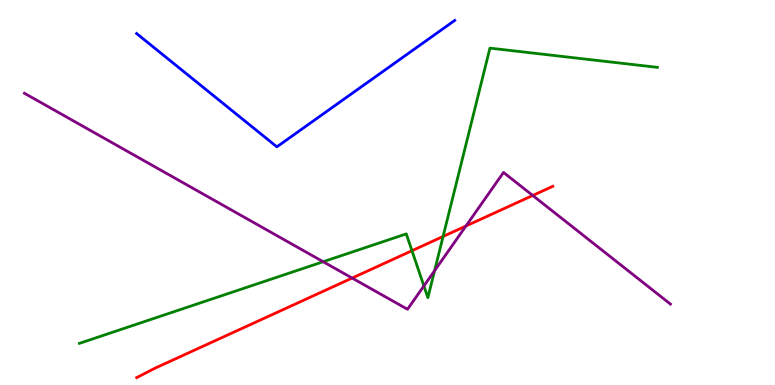[{'lines': ['blue', 'red'], 'intersections': []}, {'lines': ['green', 'red'], 'intersections': [{'x': 5.32, 'y': 3.49}, {'x': 5.72, 'y': 3.86}]}, {'lines': ['purple', 'red'], 'intersections': [{'x': 4.54, 'y': 2.78}, {'x': 6.01, 'y': 4.13}, {'x': 6.87, 'y': 4.92}]}, {'lines': ['blue', 'green'], 'intersections': []}, {'lines': ['blue', 'purple'], 'intersections': []}, {'lines': ['green', 'purple'], 'intersections': [{'x': 4.17, 'y': 3.2}, {'x': 5.47, 'y': 2.57}, {'x': 5.61, 'y': 2.97}]}]